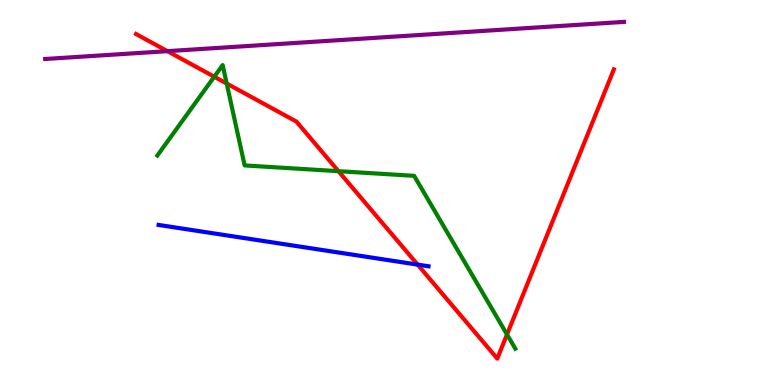[{'lines': ['blue', 'red'], 'intersections': [{'x': 5.39, 'y': 3.13}]}, {'lines': ['green', 'red'], 'intersections': [{'x': 2.76, 'y': 8.01}, {'x': 2.93, 'y': 7.83}, {'x': 4.37, 'y': 5.55}, {'x': 6.54, 'y': 1.31}]}, {'lines': ['purple', 'red'], 'intersections': [{'x': 2.16, 'y': 8.67}]}, {'lines': ['blue', 'green'], 'intersections': []}, {'lines': ['blue', 'purple'], 'intersections': []}, {'lines': ['green', 'purple'], 'intersections': []}]